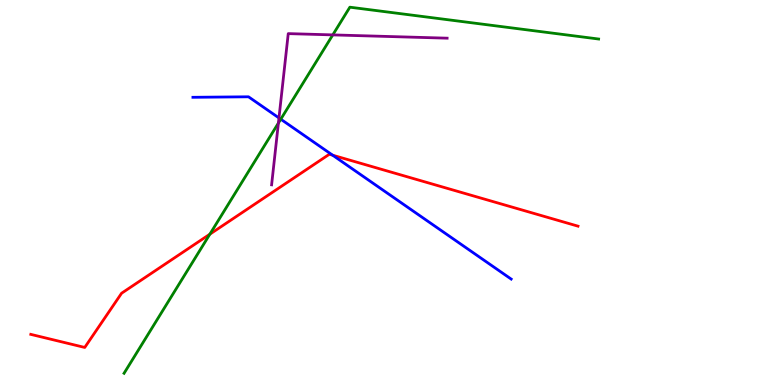[{'lines': ['blue', 'red'], 'intersections': [{'x': 4.29, 'y': 5.97}]}, {'lines': ['green', 'red'], 'intersections': [{'x': 2.71, 'y': 3.92}]}, {'lines': ['purple', 'red'], 'intersections': []}, {'lines': ['blue', 'green'], 'intersections': [{'x': 3.62, 'y': 6.9}]}, {'lines': ['blue', 'purple'], 'intersections': [{'x': 3.6, 'y': 6.94}]}, {'lines': ['green', 'purple'], 'intersections': [{'x': 3.59, 'y': 6.8}, {'x': 4.29, 'y': 9.09}]}]